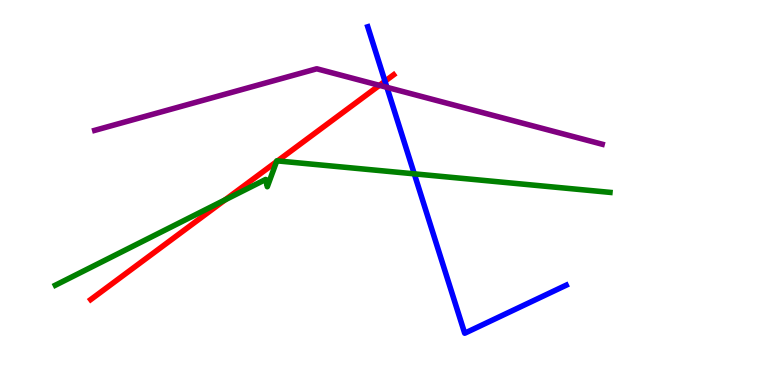[{'lines': ['blue', 'red'], 'intersections': [{'x': 4.97, 'y': 7.89}]}, {'lines': ['green', 'red'], 'intersections': [{'x': 2.9, 'y': 4.81}, {'x': 3.57, 'y': 5.8}, {'x': 3.58, 'y': 5.82}]}, {'lines': ['purple', 'red'], 'intersections': [{'x': 4.9, 'y': 7.78}]}, {'lines': ['blue', 'green'], 'intersections': [{'x': 5.35, 'y': 5.48}]}, {'lines': ['blue', 'purple'], 'intersections': [{'x': 4.99, 'y': 7.73}]}, {'lines': ['green', 'purple'], 'intersections': []}]